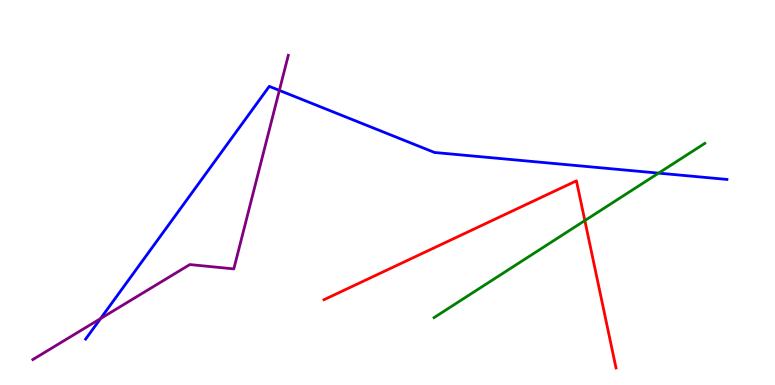[{'lines': ['blue', 'red'], 'intersections': []}, {'lines': ['green', 'red'], 'intersections': [{'x': 7.55, 'y': 4.27}]}, {'lines': ['purple', 'red'], 'intersections': []}, {'lines': ['blue', 'green'], 'intersections': [{'x': 8.5, 'y': 5.5}]}, {'lines': ['blue', 'purple'], 'intersections': [{'x': 1.3, 'y': 1.73}, {'x': 3.6, 'y': 7.65}]}, {'lines': ['green', 'purple'], 'intersections': []}]